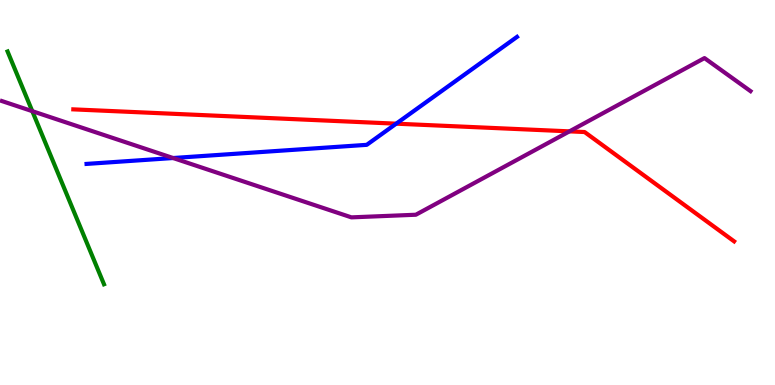[{'lines': ['blue', 'red'], 'intersections': [{'x': 5.11, 'y': 6.79}]}, {'lines': ['green', 'red'], 'intersections': []}, {'lines': ['purple', 'red'], 'intersections': [{'x': 7.35, 'y': 6.59}]}, {'lines': ['blue', 'green'], 'intersections': []}, {'lines': ['blue', 'purple'], 'intersections': [{'x': 2.23, 'y': 5.9}]}, {'lines': ['green', 'purple'], 'intersections': [{'x': 0.417, 'y': 7.11}]}]